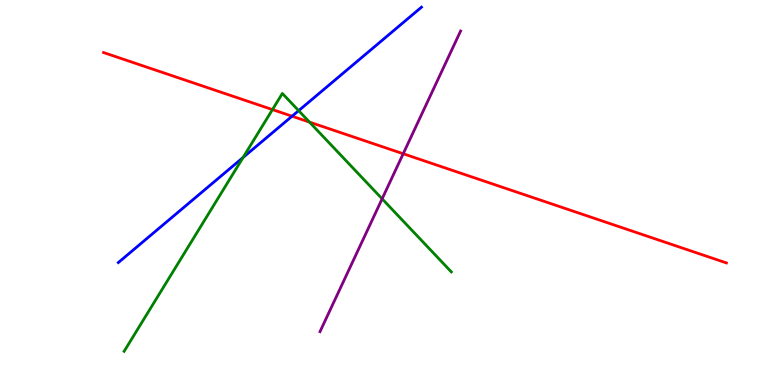[{'lines': ['blue', 'red'], 'intersections': [{'x': 3.77, 'y': 6.98}]}, {'lines': ['green', 'red'], 'intersections': [{'x': 3.52, 'y': 7.15}, {'x': 3.99, 'y': 6.83}]}, {'lines': ['purple', 'red'], 'intersections': [{'x': 5.2, 'y': 6.01}]}, {'lines': ['blue', 'green'], 'intersections': [{'x': 3.14, 'y': 5.91}, {'x': 3.85, 'y': 7.13}]}, {'lines': ['blue', 'purple'], 'intersections': []}, {'lines': ['green', 'purple'], 'intersections': [{'x': 4.93, 'y': 4.84}]}]